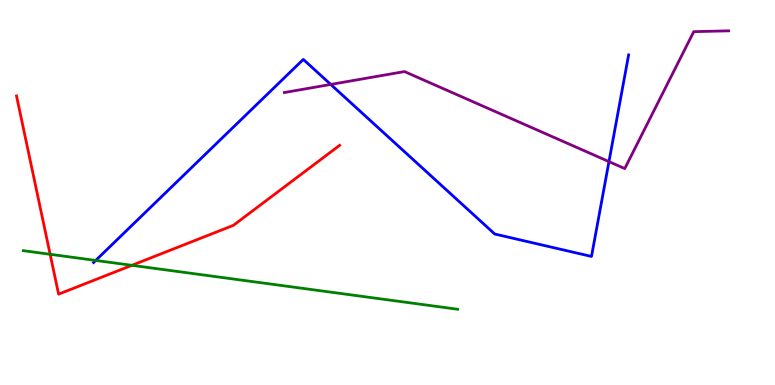[{'lines': ['blue', 'red'], 'intersections': []}, {'lines': ['green', 'red'], 'intersections': [{'x': 0.647, 'y': 3.4}, {'x': 1.7, 'y': 3.11}]}, {'lines': ['purple', 'red'], 'intersections': []}, {'lines': ['blue', 'green'], 'intersections': [{'x': 1.23, 'y': 3.24}]}, {'lines': ['blue', 'purple'], 'intersections': [{'x': 4.27, 'y': 7.81}, {'x': 7.86, 'y': 5.8}]}, {'lines': ['green', 'purple'], 'intersections': []}]